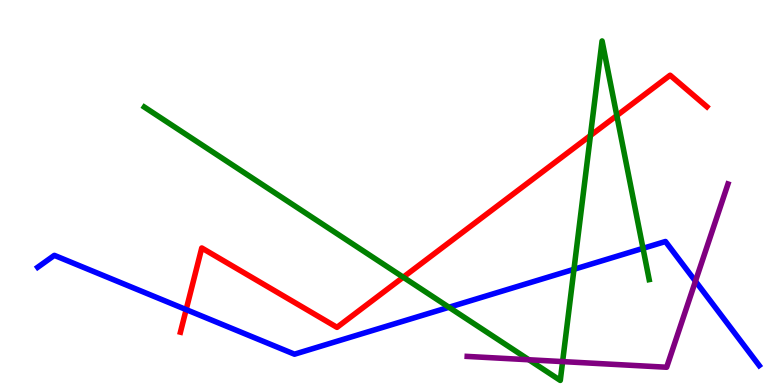[{'lines': ['blue', 'red'], 'intersections': [{'x': 2.4, 'y': 1.96}]}, {'lines': ['green', 'red'], 'intersections': [{'x': 5.2, 'y': 2.8}, {'x': 7.62, 'y': 6.48}, {'x': 7.96, 'y': 7.0}]}, {'lines': ['purple', 'red'], 'intersections': []}, {'lines': ['blue', 'green'], 'intersections': [{'x': 5.79, 'y': 2.02}, {'x': 7.41, 'y': 3.01}, {'x': 8.3, 'y': 3.55}]}, {'lines': ['blue', 'purple'], 'intersections': [{'x': 8.97, 'y': 2.7}]}, {'lines': ['green', 'purple'], 'intersections': [{'x': 6.82, 'y': 0.656}, {'x': 7.26, 'y': 0.608}]}]